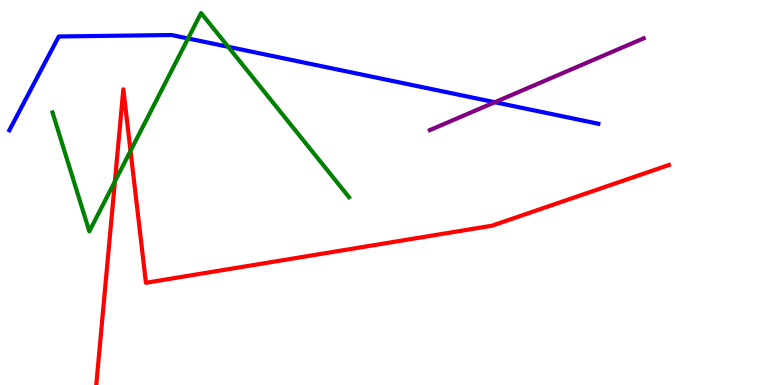[{'lines': ['blue', 'red'], 'intersections': []}, {'lines': ['green', 'red'], 'intersections': [{'x': 1.48, 'y': 5.29}, {'x': 1.68, 'y': 6.08}]}, {'lines': ['purple', 'red'], 'intersections': []}, {'lines': ['blue', 'green'], 'intersections': [{'x': 2.43, 'y': 9.0}, {'x': 2.94, 'y': 8.78}]}, {'lines': ['blue', 'purple'], 'intersections': [{'x': 6.38, 'y': 7.34}]}, {'lines': ['green', 'purple'], 'intersections': []}]